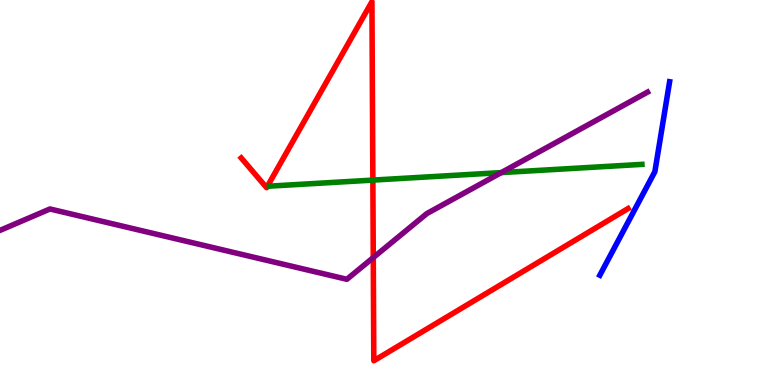[{'lines': ['blue', 'red'], 'intersections': []}, {'lines': ['green', 'red'], 'intersections': [{'x': 4.81, 'y': 5.32}]}, {'lines': ['purple', 'red'], 'intersections': [{'x': 4.82, 'y': 3.31}]}, {'lines': ['blue', 'green'], 'intersections': []}, {'lines': ['blue', 'purple'], 'intersections': []}, {'lines': ['green', 'purple'], 'intersections': [{'x': 6.47, 'y': 5.52}]}]